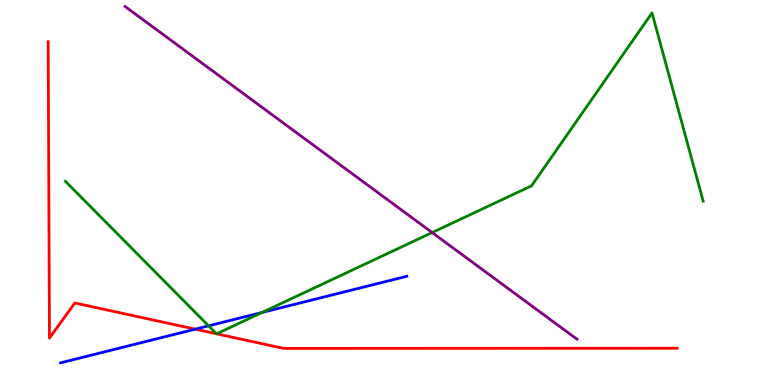[{'lines': ['blue', 'red'], 'intersections': [{'x': 2.52, 'y': 1.45}]}, {'lines': ['green', 'red'], 'intersections': [{'x': 2.79, 'y': 1.33}, {'x': 2.8, 'y': 1.33}]}, {'lines': ['purple', 'red'], 'intersections': []}, {'lines': ['blue', 'green'], 'intersections': [{'x': 2.69, 'y': 1.54}, {'x': 3.38, 'y': 1.88}]}, {'lines': ['blue', 'purple'], 'intersections': []}, {'lines': ['green', 'purple'], 'intersections': [{'x': 5.58, 'y': 3.96}]}]